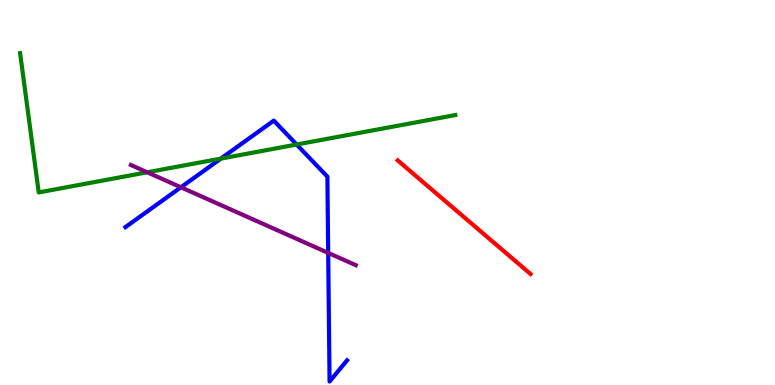[{'lines': ['blue', 'red'], 'intersections': []}, {'lines': ['green', 'red'], 'intersections': []}, {'lines': ['purple', 'red'], 'intersections': []}, {'lines': ['blue', 'green'], 'intersections': [{'x': 2.85, 'y': 5.88}, {'x': 3.83, 'y': 6.25}]}, {'lines': ['blue', 'purple'], 'intersections': [{'x': 2.33, 'y': 5.14}, {'x': 4.23, 'y': 3.43}]}, {'lines': ['green', 'purple'], 'intersections': [{'x': 1.9, 'y': 5.53}]}]